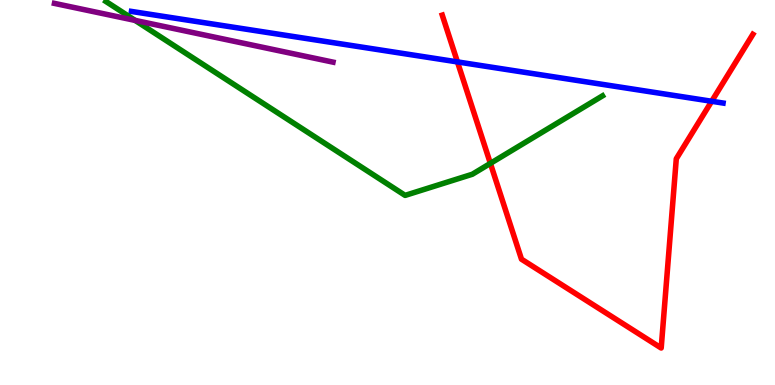[{'lines': ['blue', 'red'], 'intersections': [{'x': 5.9, 'y': 8.39}, {'x': 9.18, 'y': 7.37}]}, {'lines': ['green', 'red'], 'intersections': [{'x': 6.33, 'y': 5.76}]}, {'lines': ['purple', 'red'], 'intersections': []}, {'lines': ['blue', 'green'], 'intersections': []}, {'lines': ['blue', 'purple'], 'intersections': []}, {'lines': ['green', 'purple'], 'intersections': [{'x': 1.74, 'y': 9.47}]}]